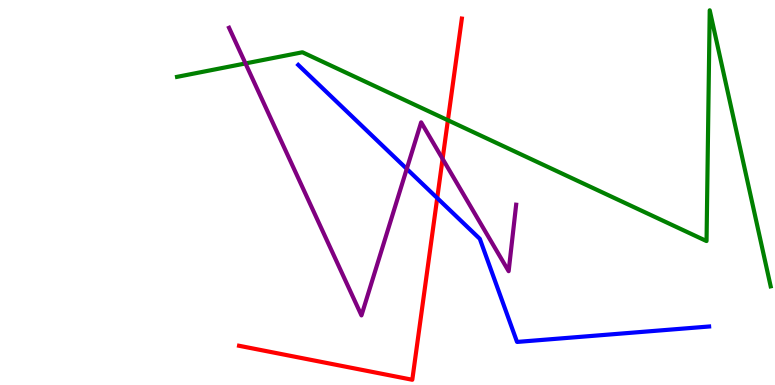[{'lines': ['blue', 'red'], 'intersections': [{'x': 5.64, 'y': 4.86}]}, {'lines': ['green', 'red'], 'intersections': [{'x': 5.78, 'y': 6.88}]}, {'lines': ['purple', 'red'], 'intersections': [{'x': 5.71, 'y': 5.87}]}, {'lines': ['blue', 'green'], 'intersections': []}, {'lines': ['blue', 'purple'], 'intersections': [{'x': 5.25, 'y': 5.61}]}, {'lines': ['green', 'purple'], 'intersections': [{'x': 3.17, 'y': 8.35}]}]